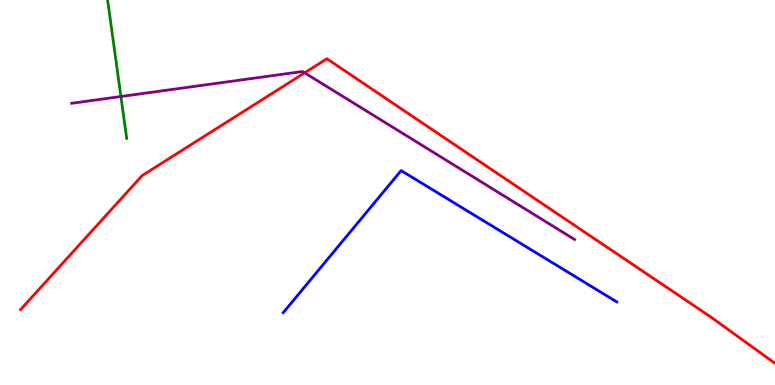[{'lines': ['blue', 'red'], 'intersections': []}, {'lines': ['green', 'red'], 'intersections': []}, {'lines': ['purple', 'red'], 'intersections': [{'x': 3.93, 'y': 8.11}]}, {'lines': ['blue', 'green'], 'intersections': []}, {'lines': ['blue', 'purple'], 'intersections': []}, {'lines': ['green', 'purple'], 'intersections': [{'x': 1.56, 'y': 7.49}]}]